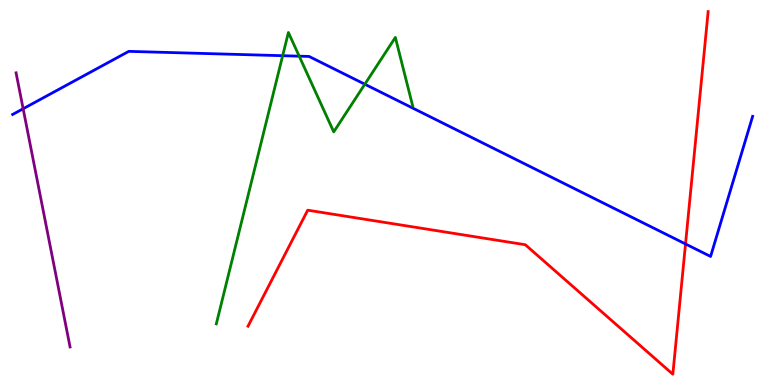[{'lines': ['blue', 'red'], 'intersections': [{'x': 8.85, 'y': 3.66}]}, {'lines': ['green', 'red'], 'intersections': []}, {'lines': ['purple', 'red'], 'intersections': []}, {'lines': ['blue', 'green'], 'intersections': [{'x': 3.65, 'y': 8.55}, {'x': 3.86, 'y': 8.54}, {'x': 4.71, 'y': 7.81}]}, {'lines': ['blue', 'purple'], 'intersections': [{'x': 0.299, 'y': 7.18}]}, {'lines': ['green', 'purple'], 'intersections': []}]